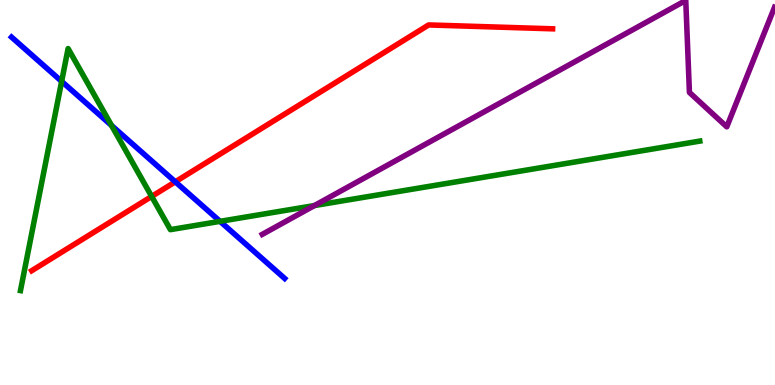[{'lines': ['blue', 'red'], 'intersections': [{'x': 2.26, 'y': 5.28}]}, {'lines': ['green', 'red'], 'intersections': [{'x': 1.96, 'y': 4.9}]}, {'lines': ['purple', 'red'], 'intersections': []}, {'lines': ['blue', 'green'], 'intersections': [{'x': 0.795, 'y': 7.89}, {'x': 1.44, 'y': 6.74}, {'x': 2.84, 'y': 4.25}]}, {'lines': ['blue', 'purple'], 'intersections': []}, {'lines': ['green', 'purple'], 'intersections': [{'x': 4.06, 'y': 4.66}]}]